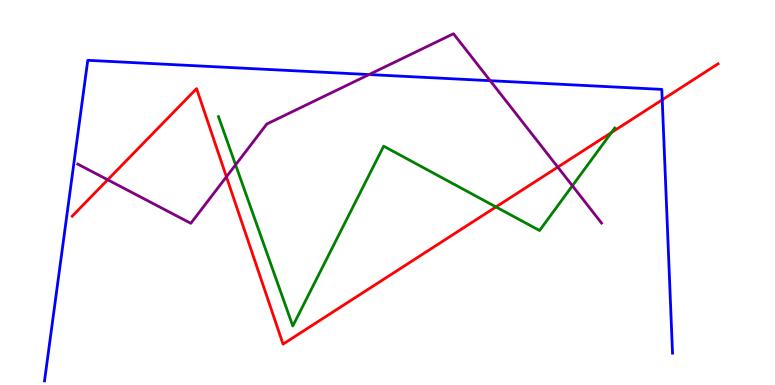[{'lines': ['blue', 'red'], 'intersections': [{'x': 8.54, 'y': 7.41}]}, {'lines': ['green', 'red'], 'intersections': [{'x': 6.4, 'y': 4.63}, {'x': 7.89, 'y': 6.56}]}, {'lines': ['purple', 'red'], 'intersections': [{'x': 1.39, 'y': 5.33}, {'x': 2.92, 'y': 5.41}, {'x': 7.2, 'y': 5.66}]}, {'lines': ['blue', 'green'], 'intersections': []}, {'lines': ['blue', 'purple'], 'intersections': [{'x': 4.76, 'y': 8.06}, {'x': 6.33, 'y': 7.9}]}, {'lines': ['green', 'purple'], 'intersections': [{'x': 3.04, 'y': 5.72}, {'x': 7.39, 'y': 5.17}]}]